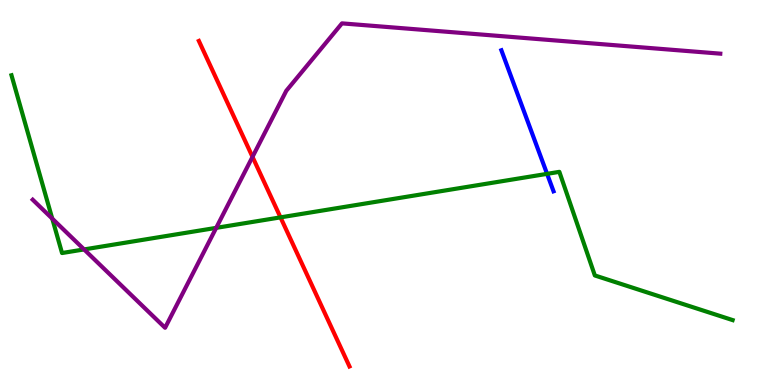[{'lines': ['blue', 'red'], 'intersections': []}, {'lines': ['green', 'red'], 'intersections': [{'x': 3.62, 'y': 4.35}]}, {'lines': ['purple', 'red'], 'intersections': [{'x': 3.26, 'y': 5.93}]}, {'lines': ['blue', 'green'], 'intersections': [{'x': 7.06, 'y': 5.48}]}, {'lines': ['blue', 'purple'], 'intersections': []}, {'lines': ['green', 'purple'], 'intersections': [{'x': 0.674, 'y': 4.32}, {'x': 1.09, 'y': 3.52}, {'x': 2.79, 'y': 4.08}]}]